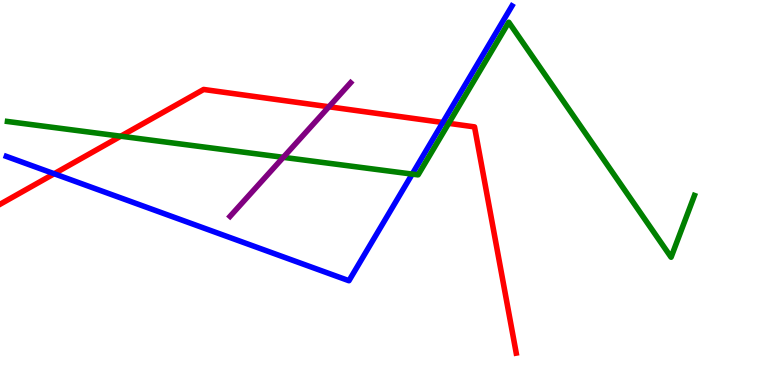[{'lines': ['blue', 'red'], 'intersections': [{'x': 0.699, 'y': 5.49}, {'x': 5.71, 'y': 6.82}]}, {'lines': ['green', 'red'], 'intersections': [{'x': 1.56, 'y': 6.46}, {'x': 5.79, 'y': 6.8}]}, {'lines': ['purple', 'red'], 'intersections': [{'x': 4.24, 'y': 7.23}]}, {'lines': ['blue', 'green'], 'intersections': [{'x': 5.32, 'y': 5.48}]}, {'lines': ['blue', 'purple'], 'intersections': []}, {'lines': ['green', 'purple'], 'intersections': [{'x': 3.66, 'y': 5.91}]}]